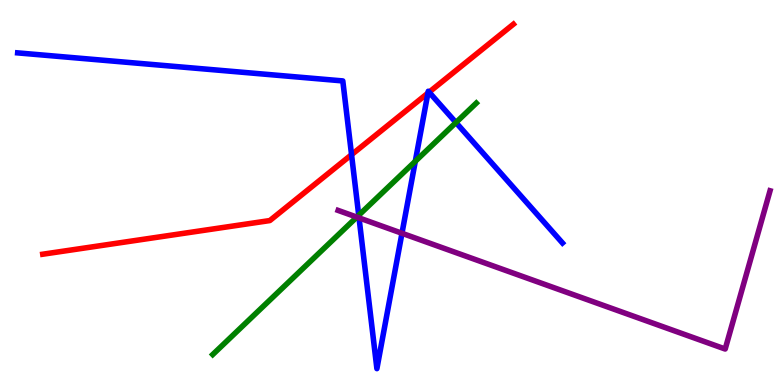[{'lines': ['blue', 'red'], 'intersections': [{'x': 4.54, 'y': 5.98}, {'x': 5.52, 'y': 7.58}, {'x': 5.54, 'y': 7.61}]}, {'lines': ['green', 'red'], 'intersections': []}, {'lines': ['purple', 'red'], 'intersections': []}, {'lines': ['blue', 'green'], 'intersections': [{'x': 4.63, 'y': 4.41}, {'x': 5.36, 'y': 5.81}, {'x': 5.88, 'y': 6.82}]}, {'lines': ['blue', 'purple'], 'intersections': [{'x': 4.63, 'y': 4.34}, {'x': 5.19, 'y': 3.94}]}, {'lines': ['green', 'purple'], 'intersections': [{'x': 4.6, 'y': 4.36}]}]